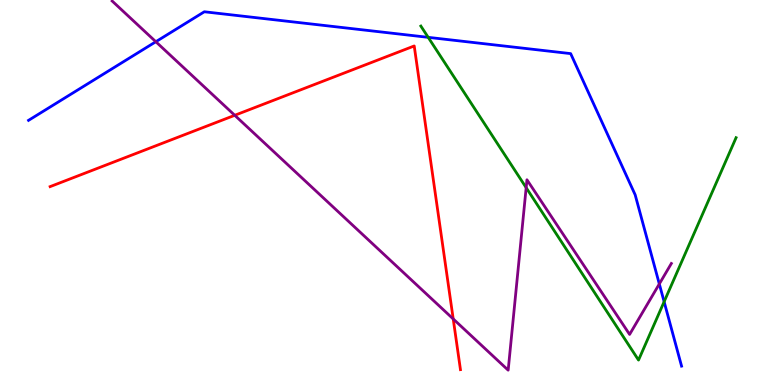[{'lines': ['blue', 'red'], 'intersections': []}, {'lines': ['green', 'red'], 'intersections': []}, {'lines': ['purple', 'red'], 'intersections': [{'x': 3.03, 'y': 7.01}, {'x': 5.85, 'y': 1.72}]}, {'lines': ['blue', 'green'], 'intersections': [{'x': 5.53, 'y': 9.03}, {'x': 8.57, 'y': 2.16}]}, {'lines': ['blue', 'purple'], 'intersections': [{'x': 2.01, 'y': 8.92}, {'x': 8.51, 'y': 2.62}]}, {'lines': ['green', 'purple'], 'intersections': [{'x': 6.79, 'y': 5.13}]}]